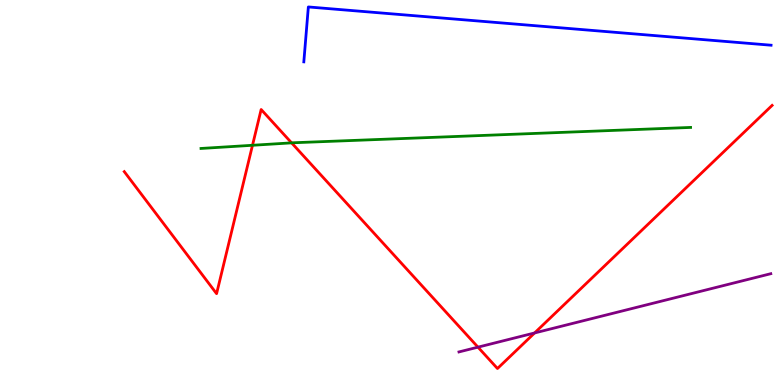[{'lines': ['blue', 'red'], 'intersections': []}, {'lines': ['green', 'red'], 'intersections': [{'x': 3.26, 'y': 6.23}, {'x': 3.76, 'y': 6.29}]}, {'lines': ['purple', 'red'], 'intersections': [{'x': 6.17, 'y': 0.983}, {'x': 6.9, 'y': 1.35}]}, {'lines': ['blue', 'green'], 'intersections': []}, {'lines': ['blue', 'purple'], 'intersections': []}, {'lines': ['green', 'purple'], 'intersections': []}]